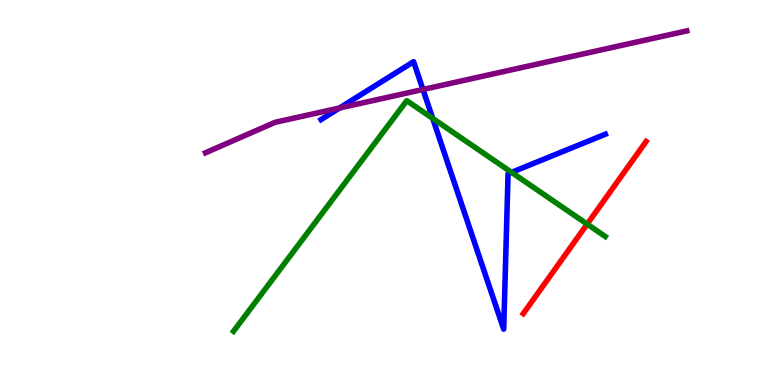[{'lines': ['blue', 'red'], 'intersections': []}, {'lines': ['green', 'red'], 'intersections': [{'x': 7.58, 'y': 4.18}]}, {'lines': ['purple', 'red'], 'intersections': []}, {'lines': ['blue', 'green'], 'intersections': [{'x': 5.58, 'y': 6.92}, {'x': 6.6, 'y': 5.52}]}, {'lines': ['blue', 'purple'], 'intersections': [{'x': 4.38, 'y': 7.19}, {'x': 5.46, 'y': 7.68}]}, {'lines': ['green', 'purple'], 'intersections': []}]